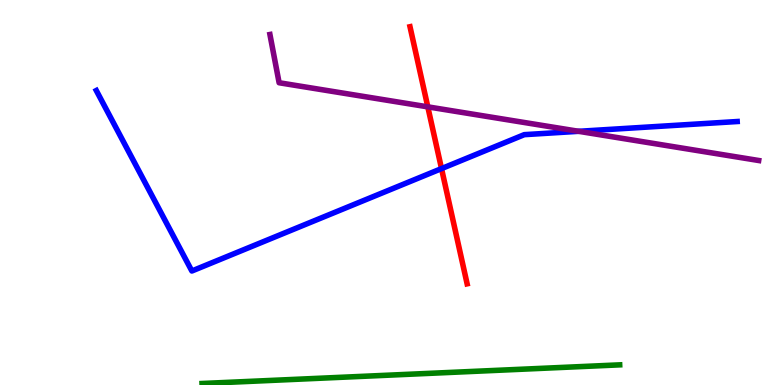[{'lines': ['blue', 'red'], 'intersections': [{'x': 5.7, 'y': 5.62}]}, {'lines': ['green', 'red'], 'intersections': []}, {'lines': ['purple', 'red'], 'intersections': [{'x': 5.52, 'y': 7.22}]}, {'lines': ['blue', 'green'], 'intersections': []}, {'lines': ['blue', 'purple'], 'intersections': [{'x': 7.47, 'y': 6.59}]}, {'lines': ['green', 'purple'], 'intersections': []}]